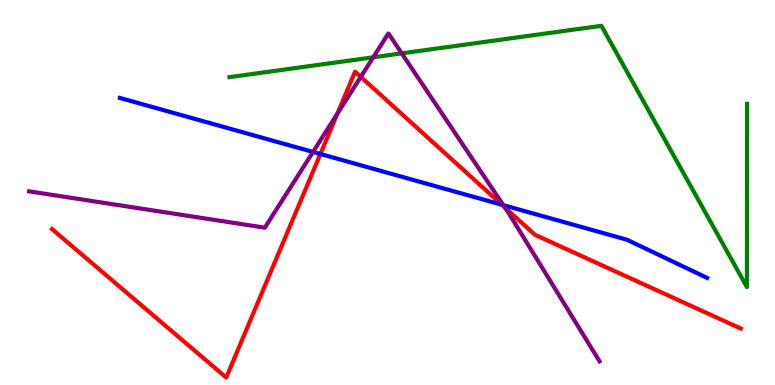[{'lines': ['blue', 'red'], 'intersections': [{'x': 4.13, 'y': 6.0}, {'x': 6.48, 'y': 4.68}]}, {'lines': ['green', 'red'], 'intersections': []}, {'lines': ['purple', 'red'], 'intersections': [{'x': 4.35, 'y': 7.05}, {'x': 4.66, 'y': 8.0}, {'x': 6.52, 'y': 4.61}]}, {'lines': ['blue', 'green'], 'intersections': []}, {'lines': ['blue', 'purple'], 'intersections': [{'x': 4.04, 'y': 6.05}, {'x': 6.49, 'y': 4.67}]}, {'lines': ['green', 'purple'], 'intersections': [{'x': 4.82, 'y': 8.51}, {'x': 5.18, 'y': 8.61}]}]